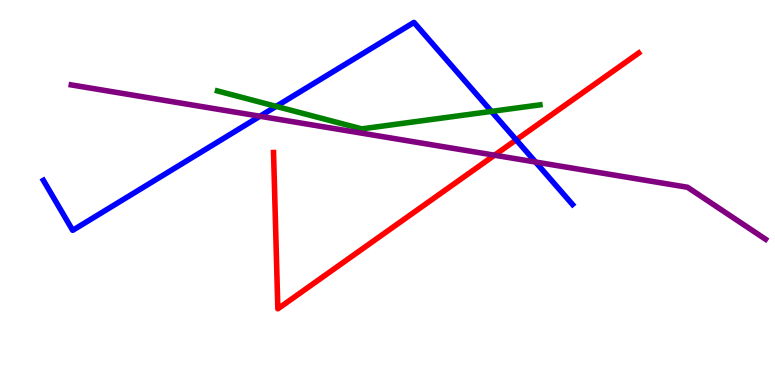[{'lines': ['blue', 'red'], 'intersections': [{'x': 6.66, 'y': 6.37}]}, {'lines': ['green', 'red'], 'intersections': []}, {'lines': ['purple', 'red'], 'intersections': [{'x': 6.38, 'y': 5.97}]}, {'lines': ['blue', 'green'], 'intersections': [{'x': 3.56, 'y': 7.24}, {'x': 6.34, 'y': 7.11}]}, {'lines': ['blue', 'purple'], 'intersections': [{'x': 3.35, 'y': 6.98}, {'x': 6.91, 'y': 5.79}]}, {'lines': ['green', 'purple'], 'intersections': []}]